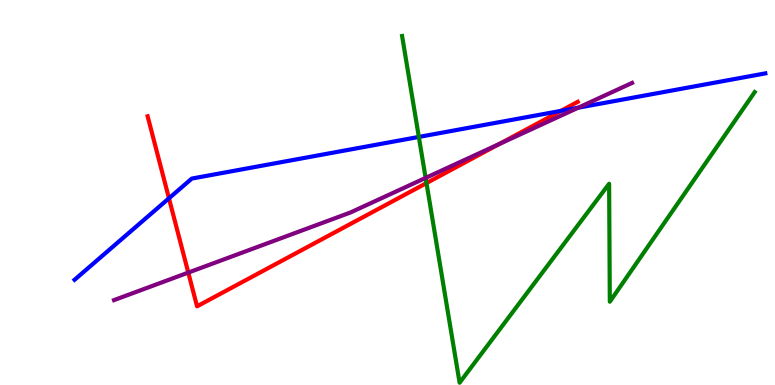[{'lines': ['blue', 'red'], 'intersections': [{'x': 2.18, 'y': 4.85}, {'x': 7.24, 'y': 7.12}]}, {'lines': ['green', 'red'], 'intersections': [{'x': 5.5, 'y': 5.24}]}, {'lines': ['purple', 'red'], 'intersections': [{'x': 2.43, 'y': 2.92}, {'x': 6.44, 'y': 6.26}]}, {'lines': ['blue', 'green'], 'intersections': [{'x': 5.4, 'y': 6.44}]}, {'lines': ['blue', 'purple'], 'intersections': [{'x': 7.46, 'y': 7.2}]}, {'lines': ['green', 'purple'], 'intersections': [{'x': 5.49, 'y': 5.38}]}]